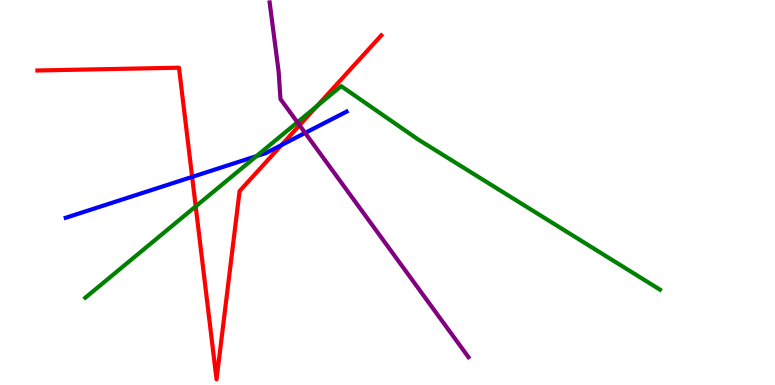[{'lines': ['blue', 'red'], 'intersections': [{'x': 2.48, 'y': 5.4}, {'x': 3.63, 'y': 6.23}]}, {'lines': ['green', 'red'], 'intersections': [{'x': 2.53, 'y': 4.64}, {'x': 4.09, 'y': 7.24}]}, {'lines': ['purple', 'red'], 'intersections': [{'x': 3.86, 'y': 6.75}]}, {'lines': ['blue', 'green'], 'intersections': [{'x': 3.31, 'y': 5.95}]}, {'lines': ['blue', 'purple'], 'intersections': [{'x': 3.94, 'y': 6.55}]}, {'lines': ['green', 'purple'], 'intersections': [{'x': 3.84, 'y': 6.82}]}]